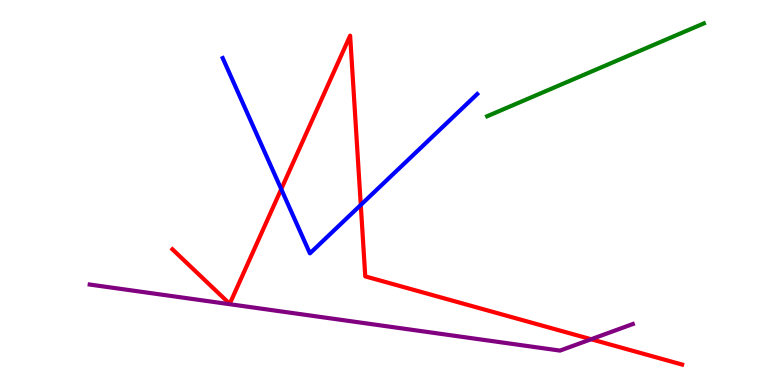[{'lines': ['blue', 'red'], 'intersections': [{'x': 3.63, 'y': 5.09}, {'x': 4.66, 'y': 4.68}]}, {'lines': ['green', 'red'], 'intersections': []}, {'lines': ['purple', 'red'], 'intersections': [{'x': 7.63, 'y': 1.19}]}, {'lines': ['blue', 'green'], 'intersections': []}, {'lines': ['blue', 'purple'], 'intersections': []}, {'lines': ['green', 'purple'], 'intersections': []}]